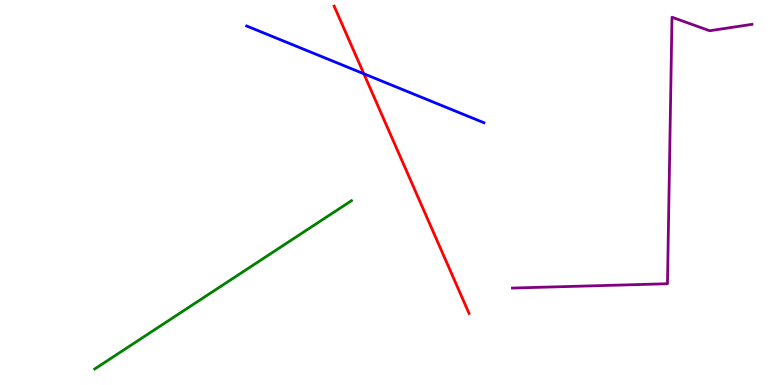[{'lines': ['blue', 'red'], 'intersections': [{'x': 4.69, 'y': 8.08}]}, {'lines': ['green', 'red'], 'intersections': []}, {'lines': ['purple', 'red'], 'intersections': []}, {'lines': ['blue', 'green'], 'intersections': []}, {'lines': ['blue', 'purple'], 'intersections': []}, {'lines': ['green', 'purple'], 'intersections': []}]